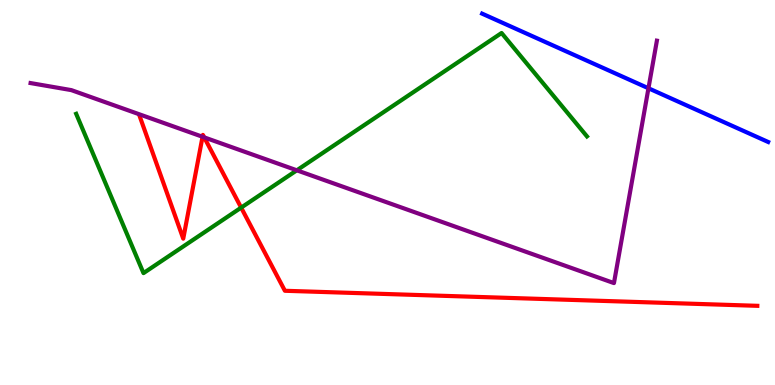[{'lines': ['blue', 'red'], 'intersections': []}, {'lines': ['green', 'red'], 'intersections': [{'x': 3.11, 'y': 4.61}]}, {'lines': ['purple', 'red'], 'intersections': [{'x': 2.61, 'y': 6.45}, {'x': 2.63, 'y': 6.43}]}, {'lines': ['blue', 'green'], 'intersections': []}, {'lines': ['blue', 'purple'], 'intersections': [{'x': 8.37, 'y': 7.71}]}, {'lines': ['green', 'purple'], 'intersections': [{'x': 3.83, 'y': 5.58}]}]